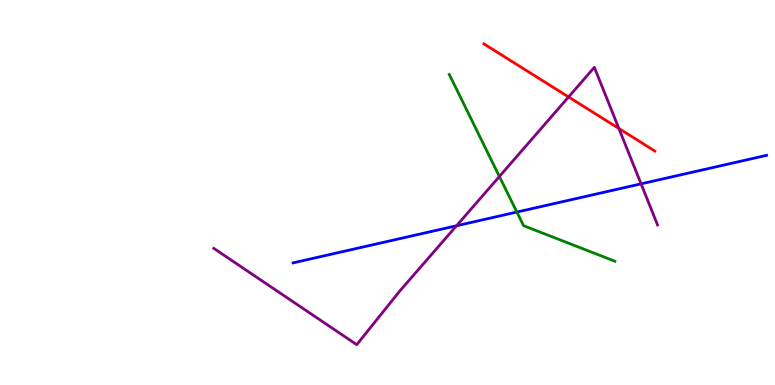[{'lines': ['blue', 'red'], 'intersections': []}, {'lines': ['green', 'red'], 'intersections': []}, {'lines': ['purple', 'red'], 'intersections': [{'x': 7.34, 'y': 7.48}, {'x': 7.99, 'y': 6.66}]}, {'lines': ['blue', 'green'], 'intersections': [{'x': 6.67, 'y': 4.49}]}, {'lines': ['blue', 'purple'], 'intersections': [{'x': 5.89, 'y': 4.14}, {'x': 8.27, 'y': 5.22}]}, {'lines': ['green', 'purple'], 'intersections': [{'x': 6.44, 'y': 5.42}]}]